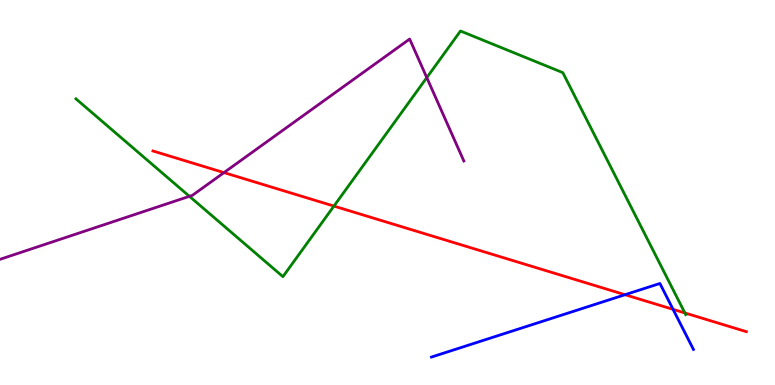[{'lines': ['blue', 'red'], 'intersections': [{'x': 8.06, 'y': 2.35}, {'x': 8.68, 'y': 1.97}]}, {'lines': ['green', 'red'], 'intersections': [{'x': 4.31, 'y': 4.65}, {'x': 8.84, 'y': 1.87}]}, {'lines': ['purple', 'red'], 'intersections': [{'x': 2.89, 'y': 5.52}]}, {'lines': ['blue', 'green'], 'intersections': []}, {'lines': ['blue', 'purple'], 'intersections': []}, {'lines': ['green', 'purple'], 'intersections': [{'x': 2.44, 'y': 4.9}, {'x': 5.51, 'y': 7.98}]}]